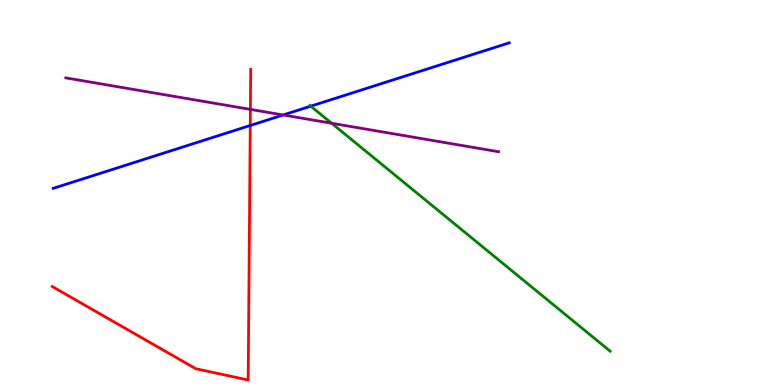[{'lines': ['blue', 'red'], 'intersections': [{'x': 3.23, 'y': 6.74}]}, {'lines': ['green', 'red'], 'intersections': []}, {'lines': ['purple', 'red'], 'intersections': [{'x': 3.23, 'y': 7.16}]}, {'lines': ['blue', 'green'], 'intersections': [{'x': 4.01, 'y': 7.24}]}, {'lines': ['blue', 'purple'], 'intersections': [{'x': 3.65, 'y': 7.01}]}, {'lines': ['green', 'purple'], 'intersections': [{'x': 4.28, 'y': 6.8}]}]